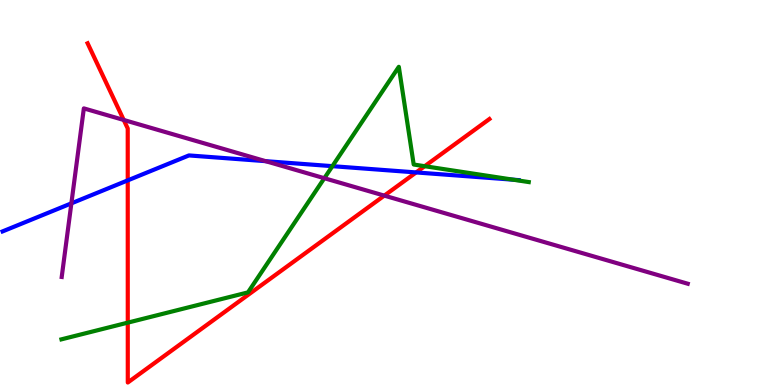[{'lines': ['blue', 'red'], 'intersections': [{'x': 1.65, 'y': 5.31}, {'x': 5.37, 'y': 5.52}]}, {'lines': ['green', 'red'], 'intersections': [{'x': 1.65, 'y': 1.62}, {'x': 5.48, 'y': 5.68}]}, {'lines': ['purple', 'red'], 'intersections': [{'x': 1.6, 'y': 6.88}, {'x': 4.96, 'y': 4.92}]}, {'lines': ['blue', 'green'], 'intersections': [{'x': 4.29, 'y': 5.68}, {'x': 6.62, 'y': 5.33}]}, {'lines': ['blue', 'purple'], 'intersections': [{'x': 0.921, 'y': 4.72}, {'x': 3.43, 'y': 5.81}]}, {'lines': ['green', 'purple'], 'intersections': [{'x': 4.18, 'y': 5.37}]}]